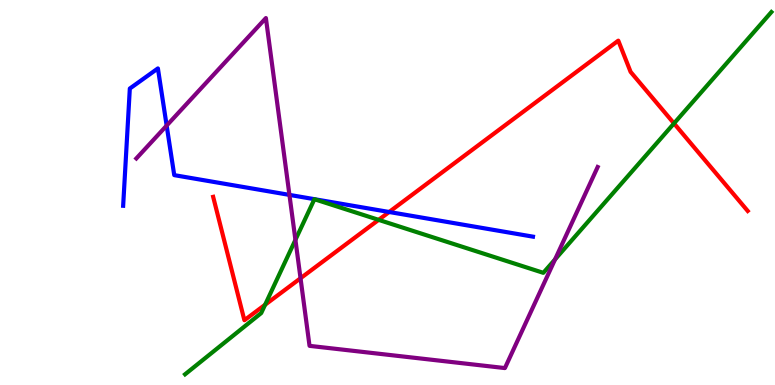[{'lines': ['blue', 'red'], 'intersections': [{'x': 5.02, 'y': 4.49}]}, {'lines': ['green', 'red'], 'intersections': [{'x': 3.42, 'y': 2.08}, {'x': 4.89, 'y': 4.29}, {'x': 8.7, 'y': 6.79}]}, {'lines': ['purple', 'red'], 'intersections': [{'x': 3.88, 'y': 2.77}]}, {'lines': ['blue', 'green'], 'intersections': []}, {'lines': ['blue', 'purple'], 'intersections': [{'x': 2.15, 'y': 6.74}, {'x': 3.73, 'y': 4.94}]}, {'lines': ['green', 'purple'], 'intersections': [{'x': 3.81, 'y': 3.77}, {'x': 7.16, 'y': 3.26}]}]